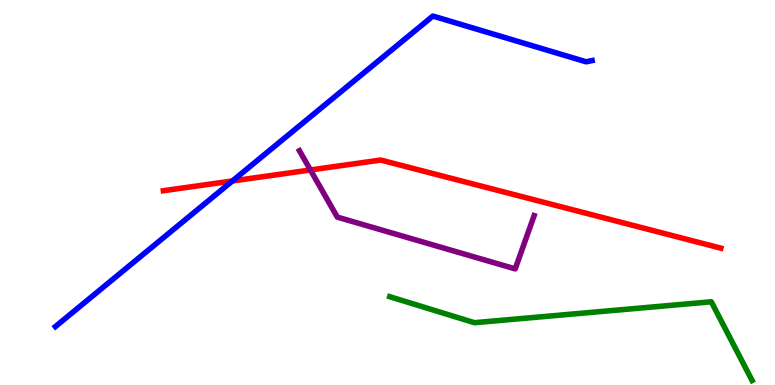[{'lines': ['blue', 'red'], 'intersections': [{'x': 3.0, 'y': 5.3}]}, {'lines': ['green', 'red'], 'intersections': []}, {'lines': ['purple', 'red'], 'intersections': [{'x': 4.01, 'y': 5.59}]}, {'lines': ['blue', 'green'], 'intersections': []}, {'lines': ['blue', 'purple'], 'intersections': []}, {'lines': ['green', 'purple'], 'intersections': []}]